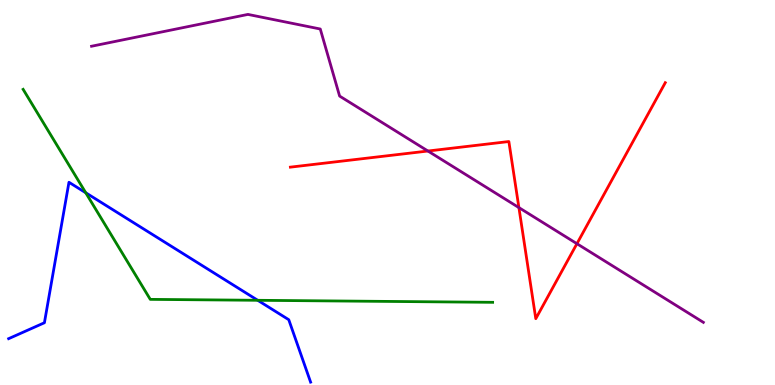[{'lines': ['blue', 'red'], 'intersections': []}, {'lines': ['green', 'red'], 'intersections': []}, {'lines': ['purple', 'red'], 'intersections': [{'x': 5.52, 'y': 6.08}, {'x': 6.7, 'y': 4.61}, {'x': 7.44, 'y': 3.67}]}, {'lines': ['blue', 'green'], 'intersections': [{'x': 1.11, 'y': 4.99}, {'x': 3.33, 'y': 2.2}]}, {'lines': ['blue', 'purple'], 'intersections': []}, {'lines': ['green', 'purple'], 'intersections': []}]